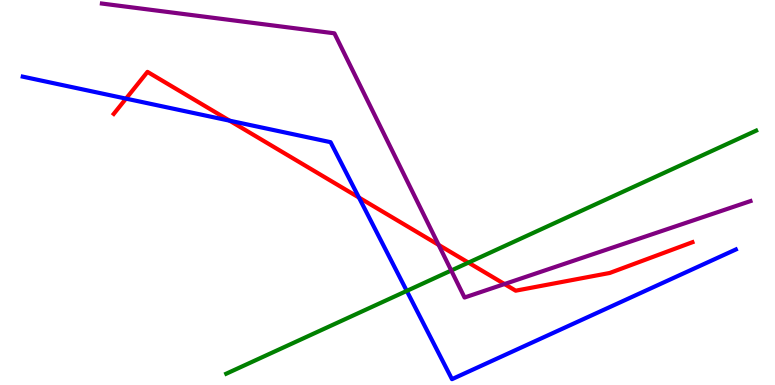[{'lines': ['blue', 'red'], 'intersections': [{'x': 1.63, 'y': 7.44}, {'x': 2.96, 'y': 6.87}, {'x': 4.63, 'y': 4.87}]}, {'lines': ['green', 'red'], 'intersections': [{'x': 6.04, 'y': 3.18}]}, {'lines': ['purple', 'red'], 'intersections': [{'x': 5.66, 'y': 3.64}, {'x': 6.51, 'y': 2.62}]}, {'lines': ['blue', 'green'], 'intersections': [{'x': 5.25, 'y': 2.44}]}, {'lines': ['blue', 'purple'], 'intersections': []}, {'lines': ['green', 'purple'], 'intersections': [{'x': 5.82, 'y': 2.97}]}]